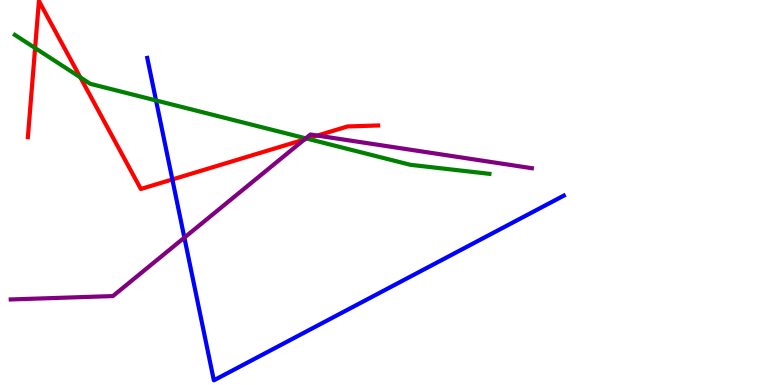[{'lines': ['blue', 'red'], 'intersections': [{'x': 2.22, 'y': 5.34}]}, {'lines': ['green', 'red'], 'intersections': [{'x': 0.453, 'y': 8.75}, {'x': 1.04, 'y': 7.99}, {'x': 3.96, 'y': 6.4}]}, {'lines': ['purple', 'red'], 'intersections': [{'x': 3.93, 'y': 6.38}, {'x': 4.1, 'y': 6.48}]}, {'lines': ['blue', 'green'], 'intersections': [{'x': 2.01, 'y': 7.39}]}, {'lines': ['blue', 'purple'], 'intersections': [{'x': 2.38, 'y': 3.83}]}, {'lines': ['green', 'purple'], 'intersections': [{'x': 3.95, 'y': 6.41}]}]